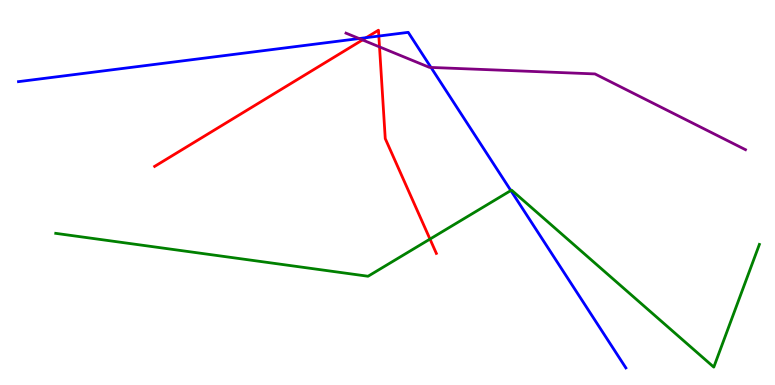[{'lines': ['blue', 'red'], 'intersections': [{'x': 4.73, 'y': 9.02}, {'x': 4.89, 'y': 9.06}]}, {'lines': ['green', 'red'], 'intersections': [{'x': 5.55, 'y': 3.79}]}, {'lines': ['purple', 'red'], 'intersections': [{'x': 4.68, 'y': 8.96}, {'x': 4.9, 'y': 8.78}]}, {'lines': ['blue', 'green'], 'intersections': [{'x': 6.59, 'y': 5.05}]}, {'lines': ['blue', 'purple'], 'intersections': [{'x': 4.63, 'y': 9.0}, {'x': 5.56, 'y': 8.25}]}, {'lines': ['green', 'purple'], 'intersections': []}]